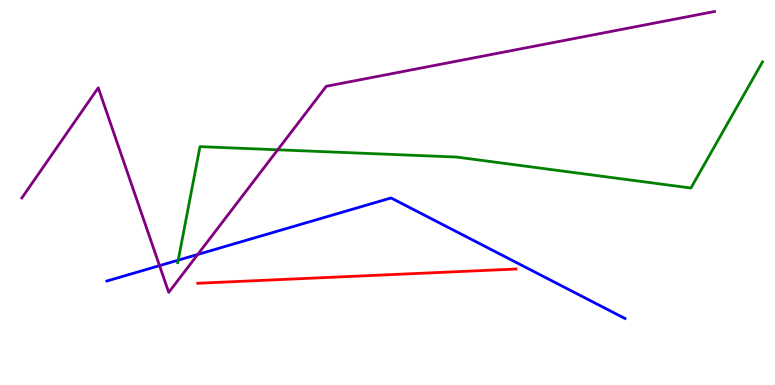[{'lines': ['blue', 'red'], 'intersections': []}, {'lines': ['green', 'red'], 'intersections': []}, {'lines': ['purple', 'red'], 'intersections': []}, {'lines': ['blue', 'green'], 'intersections': [{'x': 2.3, 'y': 3.24}]}, {'lines': ['blue', 'purple'], 'intersections': [{'x': 2.06, 'y': 3.1}, {'x': 2.55, 'y': 3.39}]}, {'lines': ['green', 'purple'], 'intersections': [{'x': 3.58, 'y': 6.11}]}]